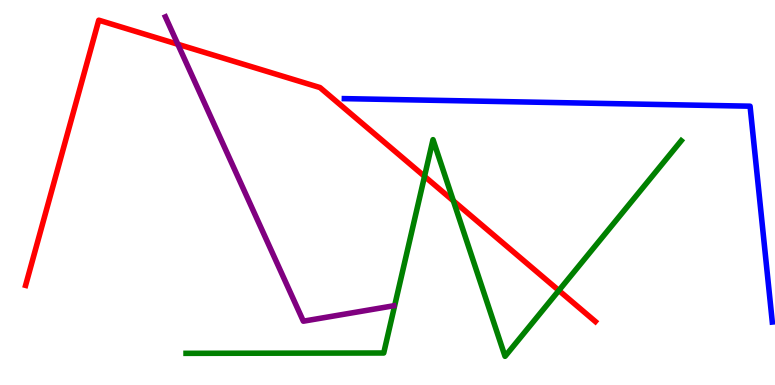[{'lines': ['blue', 'red'], 'intersections': []}, {'lines': ['green', 'red'], 'intersections': [{'x': 5.48, 'y': 5.42}, {'x': 5.85, 'y': 4.78}, {'x': 7.21, 'y': 2.45}]}, {'lines': ['purple', 'red'], 'intersections': [{'x': 2.29, 'y': 8.85}]}, {'lines': ['blue', 'green'], 'intersections': []}, {'lines': ['blue', 'purple'], 'intersections': []}, {'lines': ['green', 'purple'], 'intersections': []}]